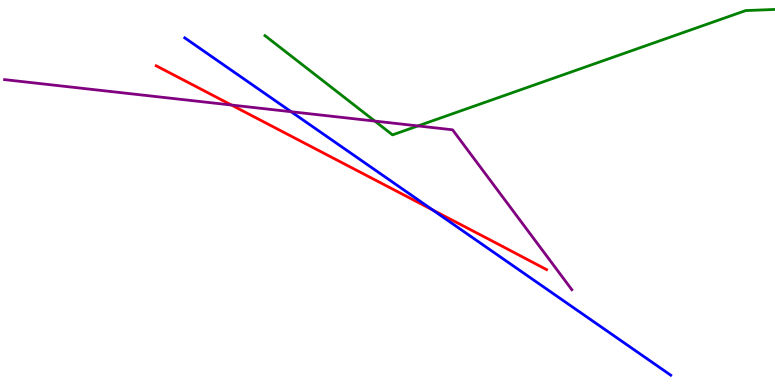[{'lines': ['blue', 'red'], 'intersections': [{'x': 5.58, 'y': 4.54}]}, {'lines': ['green', 'red'], 'intersections': []}, {'lines': ['purple', 'red'], 'intersections': [{'x': 2.99, 'y': 7.27}]}, {'lines': ['blue', 'green'], 'intersections': []}, {'lines': ['blue', 'purple'], 'intersections': [{'x': 3.76, 'y': 7.1}]}, {'lines': ['green', 'purple'], 'intersections': [{'x': 4.84, 'y': 6.85}, {'x': 5.39, 'y': 6.73}]}]